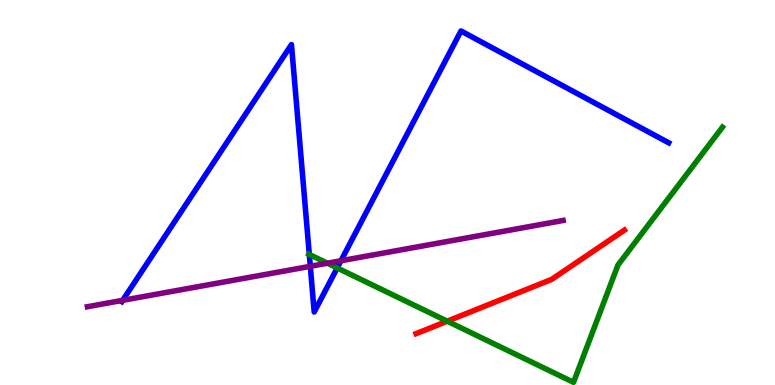[{'lines': ['blue', 'red'], 'intersections': []}, {'lines': ['green', 'red'], 'intersections': [{'x': 5.77, 'y': 1.66}]}, {'lines': ['purple', 'red'], 'intersections': []}, {'lines': ['blue', 'green'], 'intersections': [{'x': 3.99, 'y': 3.39}, {'x': 4.35, 'y': 3.04}]}, {'lines': ['blue', 'purple'], 'intersections': [{'x': 1.58, 'y': 2.2}, {'x': 4.0, 'y': 3.08}, {'x': 4.4, 'y': 3.23}]}, {'lines': ['green', 'purple'], 'intersections': [{'x': 4.22, 'y': 3.16}]}]